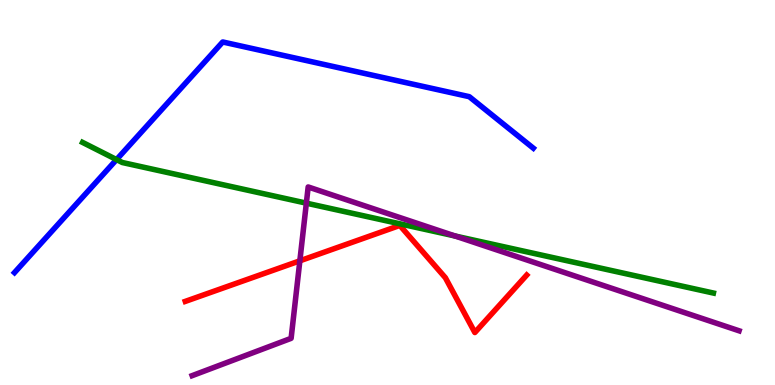[{'lines': ['blue', 'red'], 'intersections': []}, {'lines': ['green', 'red'], 'intersections': []}, {'lines': ['purple', 'red'], 'intersections': [{'x': 3.87, 'y': 3.23}]}, {'lines': ['blue', 'green'], 'intersections': [{'x': 1.5, 'y': 5.85}]}, {'lines': ['blue', 'purple'], 'intersections': []}, {'lines': ['green', 'purple'], 'intersections': [{'x': 3.95, 'y': 4.72}, {'x': 5.87, 'y': 3.87}]}]